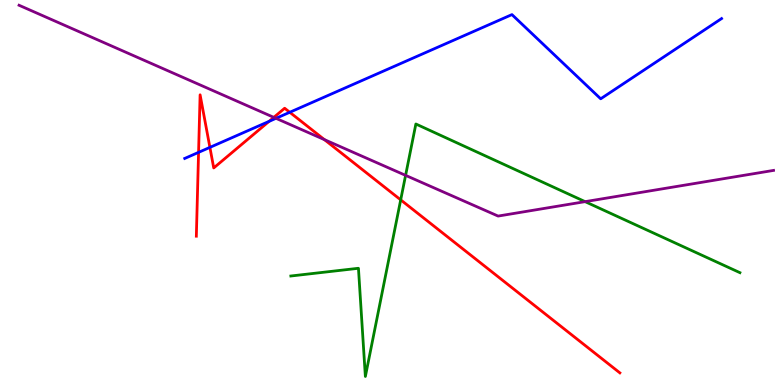[{'lines': ['blue', 'red'], 'intersections': [{'x': 2.56, 'y': 6.04}, {'x': 2.71, 'y': 6.17}, {'x': 3.47, 'y': 6.85}, {'x': 3.74, 'y': 7.08}]}, {'lines': ['green', 'red'], 'intersections': [{'x': 5.17, 'y': 4.81}]}, {'lines': ['purple', 'red'], 'intersections': [{'x': 3.53, 'y': 6.95}, {'x': 4.19, 'y': 6.37}]}, {'lines': ['blue', 'green'], 'intersections': []}, {'lines': ['blue', 'purple'], 'intersections': [{'x': 3.56, 'y': 6.93}]}, {'lines': ['green', 'purple'], 'intersections': [{'x': 5.23, 'y': 5.45}, {'x': 7.55, 'y': 4.76}]}]